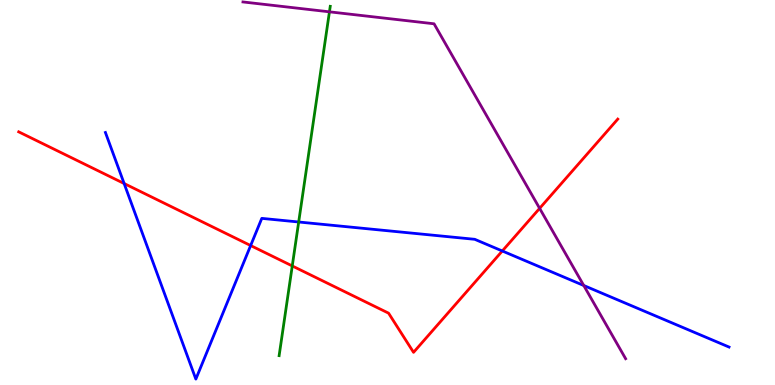[{'lines': ['blue', 'red'], 'intersections': [{'x': 1.6, 'y': 5.23}, {'x': 3.23, 'y': 3.62}, {'x': 6.48, 'y': 3.48}]}, {'lines': ['green', 'red'], 'intersections': [{'x': 3.77, 'y': 3.09}]}, {'lines': ['purple', 'red'], 'intersections': [{'x': 6.96, 'y': 4.59}]}, {'lines': ['blue', 'green'], 'intersections': [{'x': 3.85, 'y': 4.23}]}, {'lines': ['blue', 'purple'], 'intersections': [{'x': 7.53, 'y': 2.58}]}, {'lines': ['green', 'purple'], 'intersections': [{'x': 4.25, 'y': 9.69}]}]